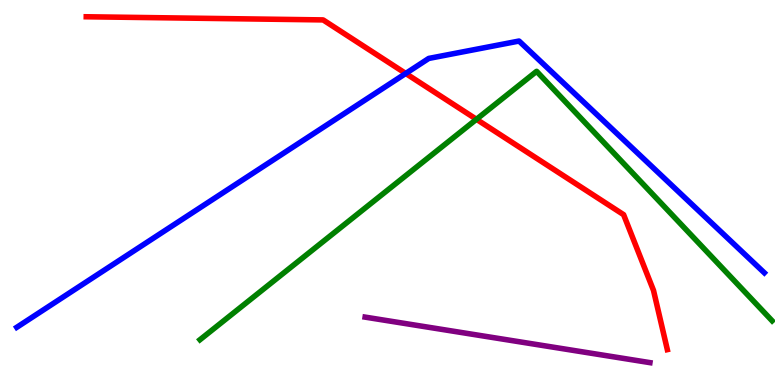[{'lines': ['blue', 'red'], 'intersections': [{'x': 5.24, 'y': 8.09}]}, {'lines': ['green', 'red'], 'intersections': [{'x': 6.15, 'y': 6.9}]}, {'lines': ['purple', 'red'], 'intersections': []}, {'lines': ['blue', 'green'], 'intersections': []}, {'lines': ['blue', 'purple'], 'intersections': []}, {'lines': ['green', 'purple'], 'intersections': []}]